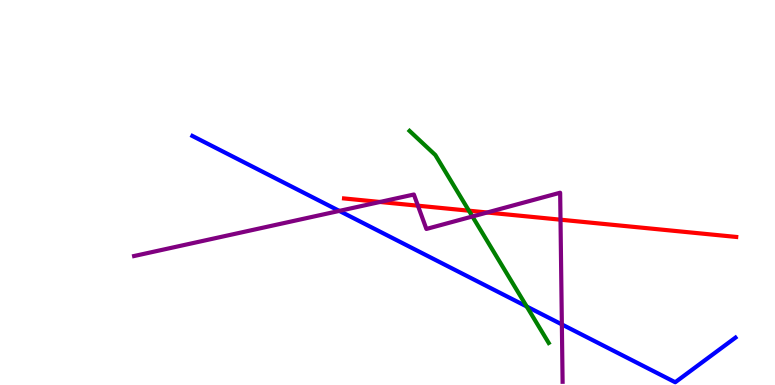[{'lines': ['blue', 'red'], 'intersections': []}, {'lines': ['green', 'red'], 'intersections': [{'x': 6.05, 'y': 4.53}]}, {'lines': ['purple', 'red'], 'intersections': [{'x': 4.9, 'y': 4.75}, {'x': 5.39, 'y': 4.66}, {'x': 6.29, 'y': 4.48}, {'x': 7.23, 'y': 4.29}]}, {'lines': ['blue', 'green'], 'intersections': [{'x': 6.8, 'y': 2.04}]}, {'lines': ['blue', 'purple'], 'intersections': [{'x': 4.38, 'y': 4.52}, {'x': 7.25, 'y': 1.57}]}, {'lines': ['green', 'purple'], 'intersections': [{'x': 6.1, 'y': 4.38}]}]